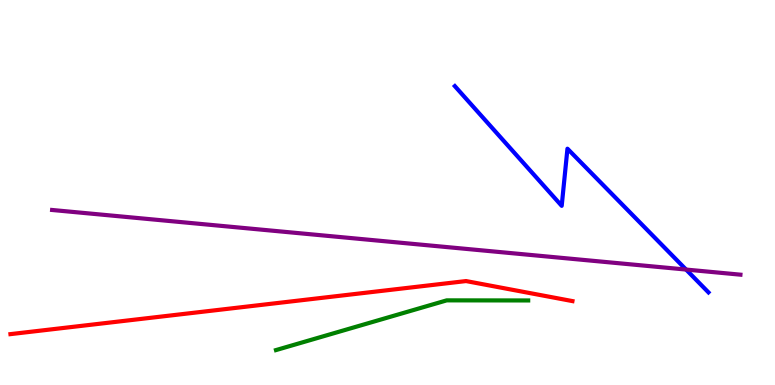[{'lines': ['blue', 'red'], 'intersections': []}, {'lines': ['green', 'red'], 'intersections': []}, {'lines': ['purple', 'red'], 'intersections': []}, {'lines': ['blue', 'green'], 'intersections': []}, {'lines': ['blue', 'purple'], 'intersections': [{'x': 8.85, 'y': 3.0}]}, {'lines': ['green', 'purple'], 'intersections': []}]